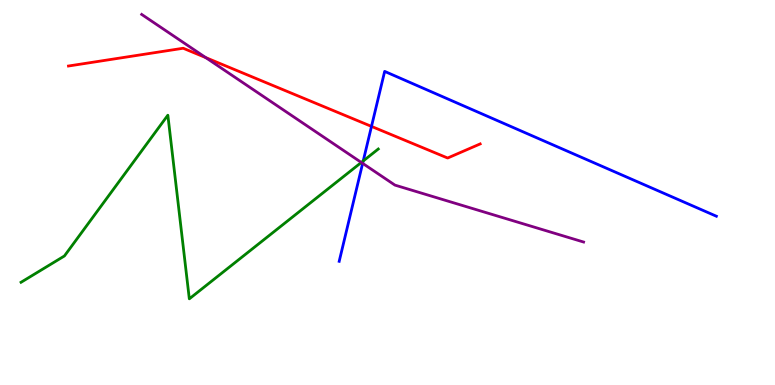[{'lines': ['blue', 'red'], 'intersections': [{'x': 4.79, 'y': 6.72}]}, {'lines': ['green', 'red'], 'intersections': []}, {'lines': ['purple', 'red'], 'intersections': [{'x': 2.66, 'y': 8.5}]}, {'lines': ['blue', 'green'], 'intersections': [{'x': 4.69, 'y': 5.82}]}, {'lines': ['blue', 'purple'], 'intersections': [{'x': 4.68, 'y': 5.76}]}, {'lines': ['green', 'purple'], 'intersections': [{'x': 4.66, 'y': 5.78}]}]